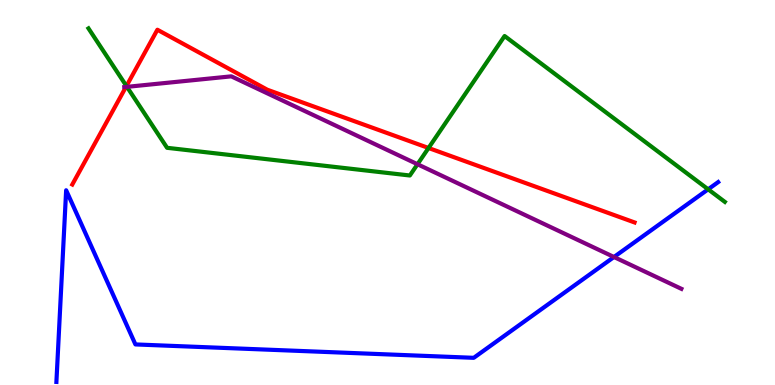[{'lines': ['blue', 'red'], 'intersections': []}, {'lines': ['green', 'red'], 'intersections': [{'x': 1.63, 'y': 7.77}, {'x': 5.53, 'y': 6.16}]}, {'lines': ['purple', 'red'], 'intersections': [{'x': 1.63, 'y': 7.74}]}, {'lines': ['blue', 'green'], 'intersections': [{'x': 9.14, 'y': 5.08}]}, {'lines': ['blue', 'purple'], 'intersections': [{'x': 7.92, 'y': 3.32}]}, {'lines': ['green', 'purple'], 'intersections': [{'x': 1.64, 'y': 7.74}, {'x': 5.39, 'y': 5.73}]}]